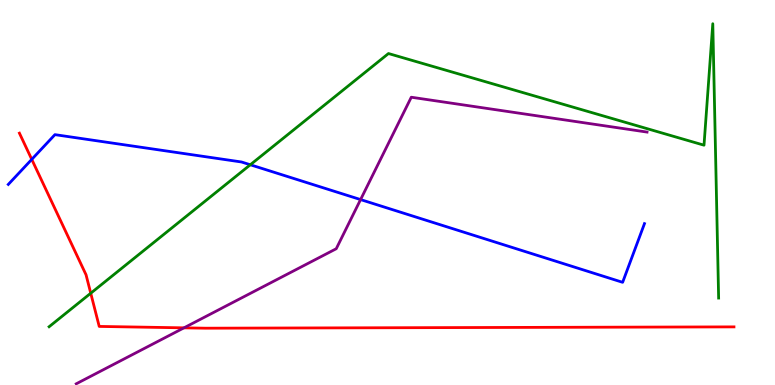[{'lines': ['blue', 'red'], 'intersections': [{'x': 0.41, 'y': 5.86}]}, {'lines': ['green', 'red'], 'intersections': [{'x': 1.17, 'y': 2.38}]}, {'lines': ['purple', 'red'], 'intersections': [{'x': 2.37, 'y': 1.48}]}, {'lines': ['blue', 'green'], 'intersections': [{'x': 3.23, 'y': 5.72}]}, {'lines': ['blue', 'purple'], 'intersections': [{'x': 4.65, 'y': 4.82}]}, {'lines': ['green', 'purple'], 'intersections': []}]